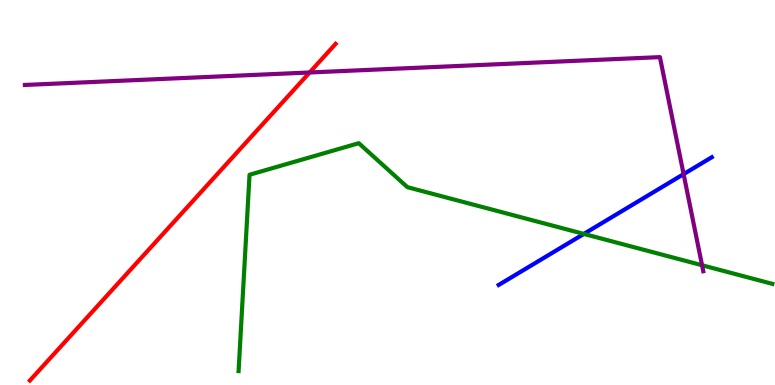[{'lines': ['blue', 'red'], 'intersections': []}, {'lines': ['green', 'red'], 'intersections': []}, {'lines': ['purple', 'red'], 'intersections': [{'x': 4.0, 'y': 8.12}]}, {'lines': ['blue', 'green'], 'intersections': [{'x': 7.53, 'y': 3.92}]}, {'lines': ['blue', 'purple'], 'intersections': [{'x': 8.82, 'y': 5.48}]}, {'lines': ['green', 'purple'], 'intersections': [{'x': 9.06, 'y': 3.11}]}]